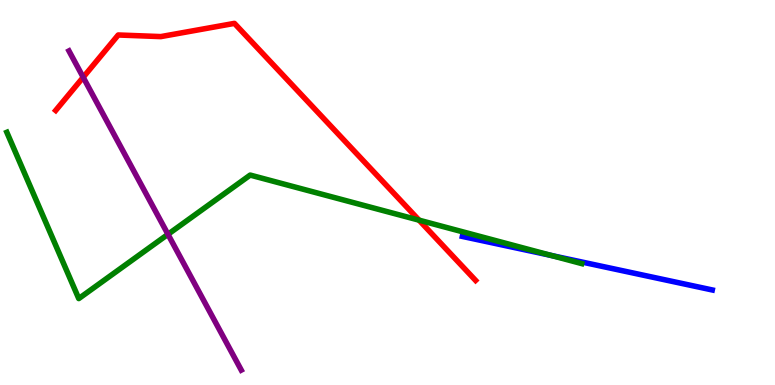[{'lines': ['blue', 'red'], 'intersections': []}, {'lines': ['green', 'red'], 'intersections': [{'x': 5.41, 'y': 4.28}]}, {'lines': ['purple', 'red'], 'intersections': [{'x': 1.07, 'y': 7.99}]}, {'lines': ['blue', 'green'], 'intersections': [{'x': 7.12, 'y': 3.36}]}, {'lines': ['blue', 'purple'], 'intersections': []}, {'lines': ['green', 'purple'], 'intersections': [{'x': 2.17, 'y': 3.91}]}]